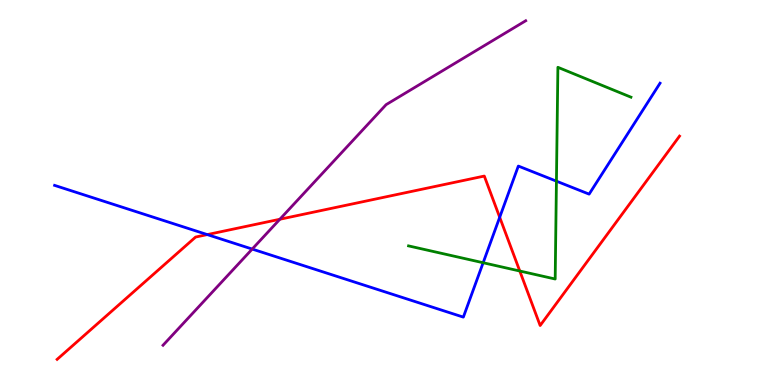[{'lines': ['blue', 'red'], 'intersections': [{'x': 2.67, 'y': 3.91}, {'x': 6.45, 'y': 4.36}]}, {'lines': ['green', 'red'], 'intersections': [{'x': 6.71, 'y': 2.96}]}, {'lines': ['purple', 'red'], 'intersections': [{'x': 3.61, 'y': 4.31}]}, {'lines': ['blue', 'green'], 'intersections': [{'x': 6.23, 'y': 3.18}, {'x': 7.18, 'y': 5.29}]}, {'lines': ['blue', 'purple'], 'intersections': [{'x': 3.25, 'y': 3.53}]}, {'lines': ['green', 'purple'], 'intersections': []}]